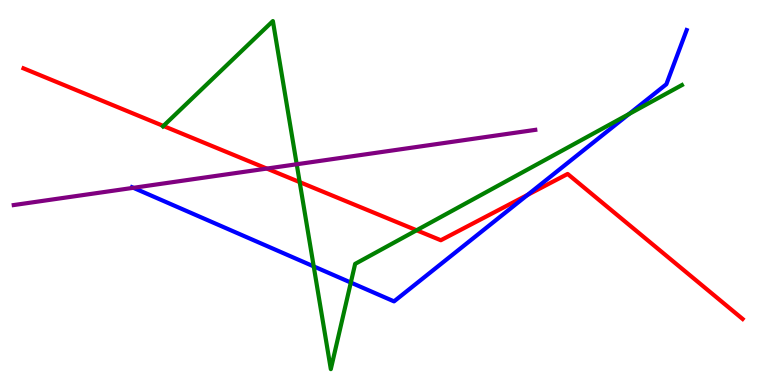[{'lines': ['blue', 'red'], 'intersections': [{'x': 6.81, 'y': 4.94}]}, {'lines': ['green', 'red'], 'intersections': [{'x': 2.11, 'y': 6.73}, {'x': 3.87, 'y': 5.27}, {'x': 5.38, 'y': 4.02}]}, {'lines': ['purple', 'red'], 'intersections': [{'x': 3.44, 'y': 5.62}]}, {'lines': ['blue', 'green'], 'intersections': [{'x': 4.05, 'y': 3.08}, {'x': 4.53, 'y': 2.66}, {'x': 8.12, 'y': 7.04}]}, {'lines': ['blue', 'purple'], 'intersections': [{'x': 1.72, 'y': 5.12}]}, {'lines': ['green', 'purple'], 'intersections': [{'x': 3.83, 'y': 5.73}]}]